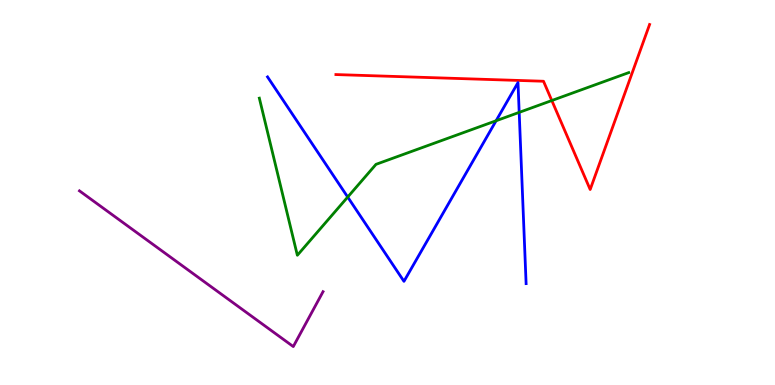[{'lines': ['blue', 'red'], 'intersections': []}, {'lines': ['green', 'red'], 'intersections': [{'x': 7.12, 'y': 7.39}]}, {'lines': ['purple', 'red'], 'intersections': []}, {'lines': ['blue', 'green'], 'intersections': [{'x': 4.49, 'y': 4.88}, {'x': 6.4, 'y': 6.86}, {'x': 6.7, 'y': 7.08}]}, {'lines': ['blue', 'purple'], 'intersections': []}, {'lines': ['green', 'purple'], 'intersections': []}]